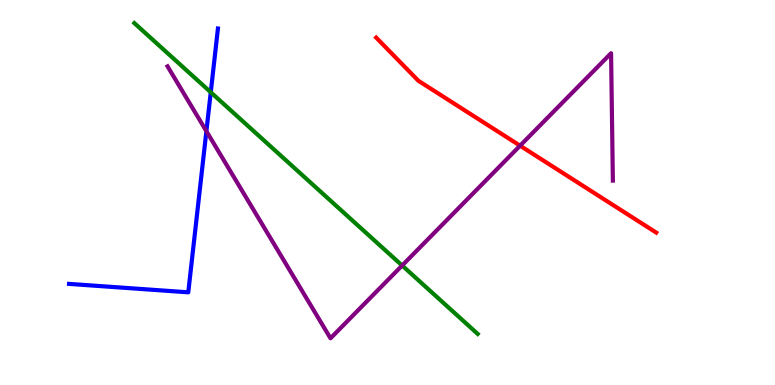[{'lines': ['blue', 'red'], 'intersections': []}, {'lines': ['green', 'red'], 'intersections': []}, {'lines': ['purple', 'red'], 'intersections': [{'x': 6.71, 'y': 6.22}]}, {'lines': ['blue', 'green'], 'intersections': [{'x': 2.72, 'y': 7.6}]}, {'lines': ['blue', 'purple'], 'intersections': [{'x': 2.66, 'y': 6.59}]}, {'lines': ['green', 'purple'], 'intersections': [{'x': 5.19, 'y': 3.1}]}]